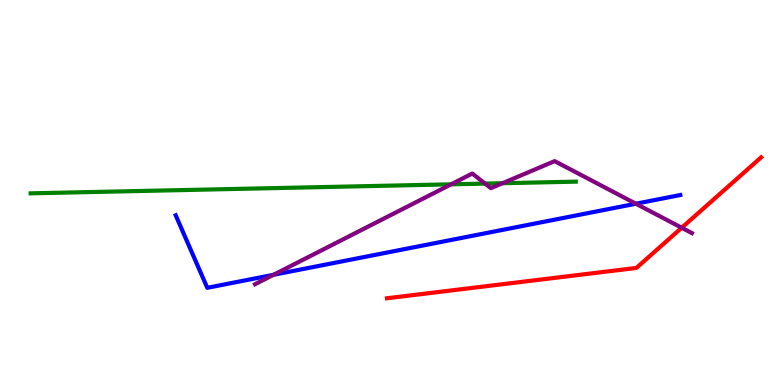[{'lines': ['blue', 'red'], 'intersections': []}, {'lines': ['green', 'red'], 'intersections': []}, {'lines': ['purple', 'red'], 'intersections': [{'x': 8.8, 'y': 4.08}]}, {'lines': ['blue', 'green'], 'intersections': []}, {'lines': ['blue', 'purple'], 'intersections': [{'x': 3.53, 'y': 2.86}, {'x': 8.2, 'y': 4.71}]}, {'lines': ['green', 'purple'], 'intersections': [{'x': 5.82, 'y': 5.21}, {'x': 6.26, 'y': 5.23}, {'x': 6.48, 'y': 5.24}]}]